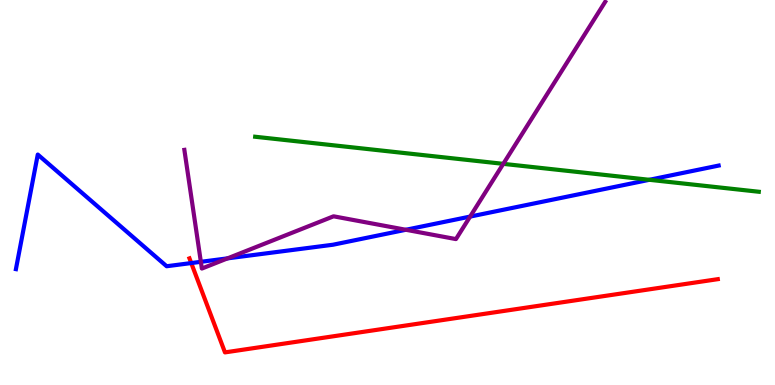[{'lines': ['blue', 'red'], 'intersections': [{'x': 2.47, 'y': 3.17}]}, {'lines': ['green', 'red'], 'intersections': []}, {'lines': ['purple', 'red'], 'intersections': []}, {'lines': ['blue', 'green'], 'intersections': [{'x': 8.38, 'y': 5.33}]}, {'lines': ['blue', 'purple'], 'intersections': [{'x': 2.59, 'y': 3.2}, {'x': 2.94, 'y': 3.29}, {'x': 5.24, 'y': 4.03}, {'x': 6.07, 'y': 4.37}]}, {'lines': ['green', 'purple'], 'intersections': [{'x': 6.49, 'y': 5.74}]}]